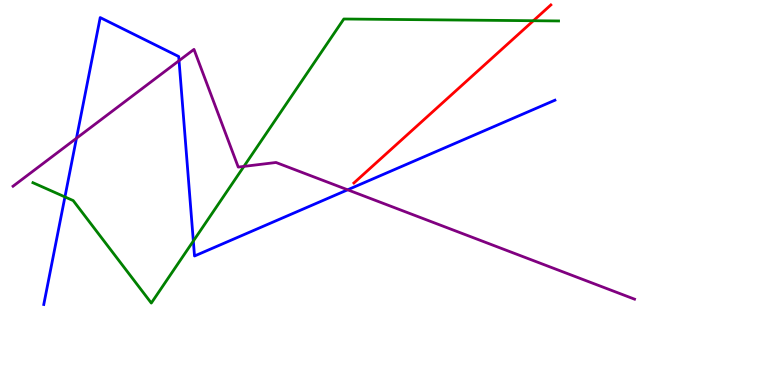[{'lines': ['blue', 'red'], 'intersections': []}, {'lines': ['green', 'red'], 'intersections': [{'x': 6.88, 'y': 9.46}]}, {'lines': ['purple', 'red'], 'intersections': []}, {'lines': ['blue', 'green'], 'intersections': [{'x': 0.838, 'y': 4.89}, {'x': 2.49, 'y': 3.74}]}, {'lines': ['blue', 'purple'], 'intersections': [{'x': 0.987, 'y': 6.41}, {'x': 2.31, 'y': 8.42}, {'x': 4.49, 'y': 5.07}]}, {'lines': ['green', 'purple'], 'intersections': [{'x': 3.15, 'y': 5.68}]}]